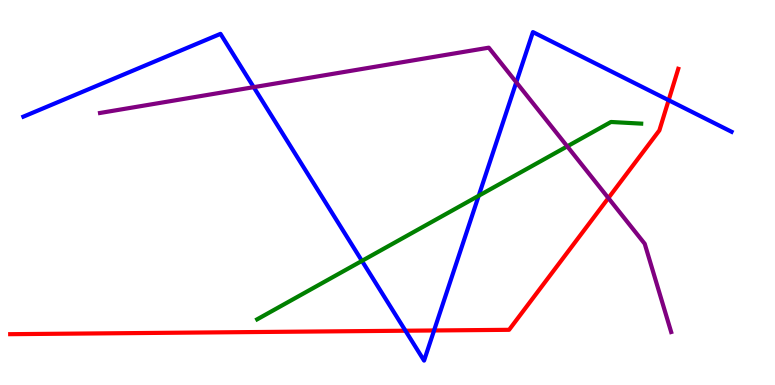[{'lines': ['blue', 'red'], 'intersections': [{'x': 5.23, 'y': 1.41}, {'x': 5.6, 'y': 1.42}, {'x': 8.63, 'y': 7.4}]}, {'lines': ['green', 'red'], 'intersections': []}, {'lines': ['purple', 'red'], 'intersections': [{'x': 7.85, 'y': 4.86}]}, {'lines': ['blue', 'green'], 'intersections': [{'x': 4.67, 'y': 3.22}, {'x': 6.18, 'y': 4.92}]}, {'lines': ['blue', 'purple'], 'intersections': [{'x': 3.27, 'y': 7.74}, {'x': 6.66, 'y': 7.86}]}, {'lines': ['green', 'purple'], 'intersections': [{'x': 7.32, 'y': 6.2}]}]